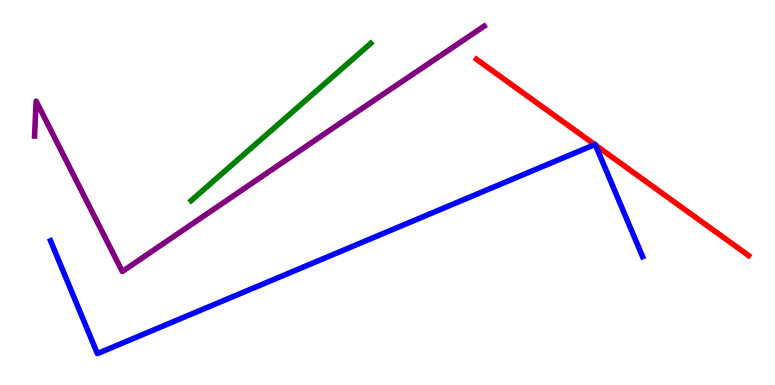[{'lines': ['blue', 'red'], 'intersections': [{'x': 7.67, 'y': 6.24}, {'x': 7.68, 'y': 6.23}]}, {'lines': ['green', 'red'], 'intersections': []}, {'lines': ['purple', 'red'], 'intersections': []}, {'lines': ['blue', 'green'], 'intersections': []}, {'lines': ['blue', 'purple'], 'intersections': []}, {'lines': ['green', 'purple'], 'intersections': []}]